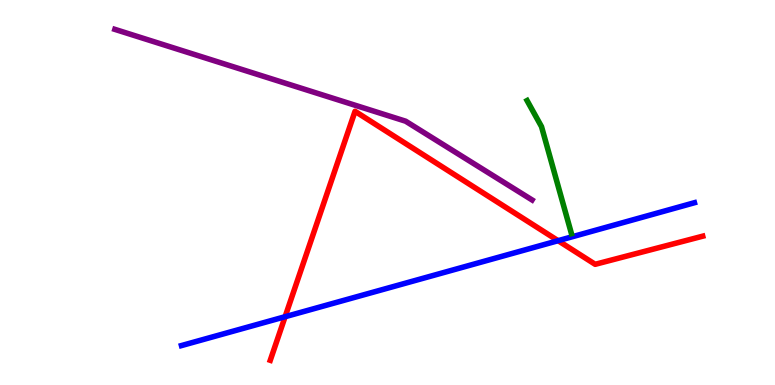[{'lines': ['blue', 'red'], 'intersections': [{'x': 3.68, 'y': 1.77}, {'x': 7.2, 'y': 3.75}]}, {'lines': ['green', 'red'], 'intersections': []}, {'lines': ['purple', 'red'], 'intersections': []}, {'lines': ['blue', 'green'], 'intersections': []}, {'lines': ['blue', 'purple'], 'intersections': []}, {'lines': ['green', 'purple'], 'intersections': []}]